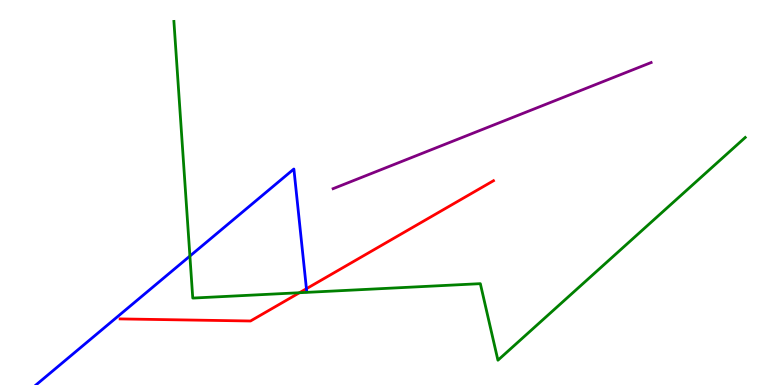[{'lines': ['blue', 'red'], 'intersections': [{'x': 3.95, 'y': 2.5}]}, {'lines': ['green', 'red'], 'intersections': [{'x': 3.86, 'y': 2.4}]}, {'lines': ['purple', 'red'], 'intersections': []}, {'lines': ['blue', 'green'], 'intersections': [{'x': 2.45, 'y': 3.35}]}, {'lines': ['blue', 'purple'], 'intersections': []}, {'lines': ['green', 'purple'], 'intersections': []}]